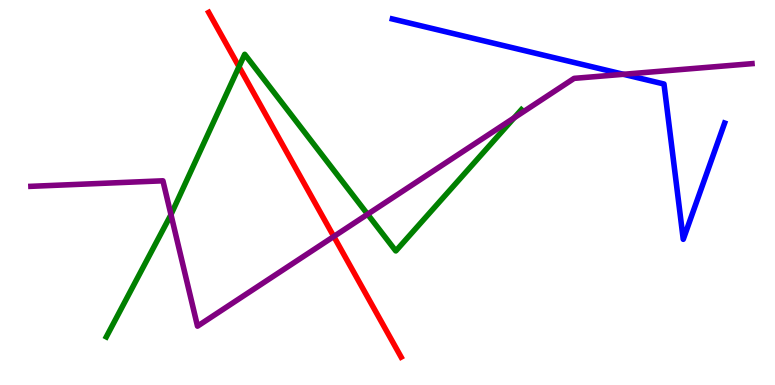[{'lines': ['blue', 'red'], 'intersections': []}, {'lines': ['green', 'red'], 'intersections': [{'x': 3.08, 'y': 8.27}]}, {'lines': ['purple', 'red'], 'intersections': [{'x': 4.31, 'y': 3.86}]}, {'lines': ['blue', 'green'], 'intersections': []}, {'lines': ['blue', 'purple'], 'intersections': [{'x': 8.04, 'y': 8.07}]}, {'lines': ['green', 'purple'], 'intersections': [{'x': 2.21, 'y': 4.43}, {'x': 4.74, 'y': 4.44}, {'x': 6.63, 'y': 6.94}]}]